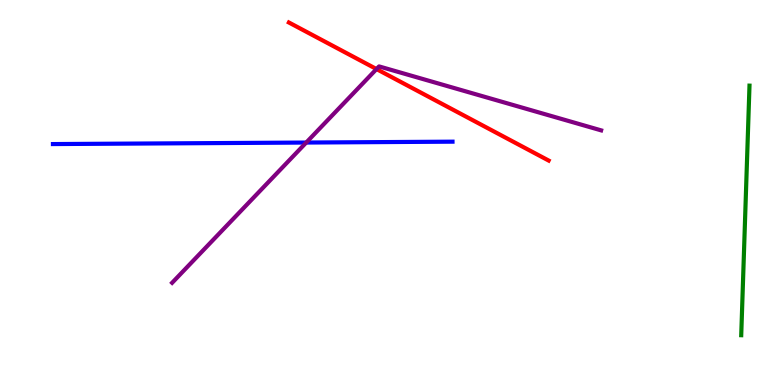[{'lines': ['blue', 'red'], 'intersections': []}, {'lines': ['green', 'red'], 'intersections': []}, {'lines': ['purple', 'red'], 'intersections': [{'x': 4.86, 'y': 8.21}]}, {'lines': ['blue', 'green'], 'intersections': []}, {'lines': ['blue', 'purple'], 'intersections': [{'x': 3.95, 'y': 6.3}]}, {'lines': ['green', 'purple'], 'intersections': []}]